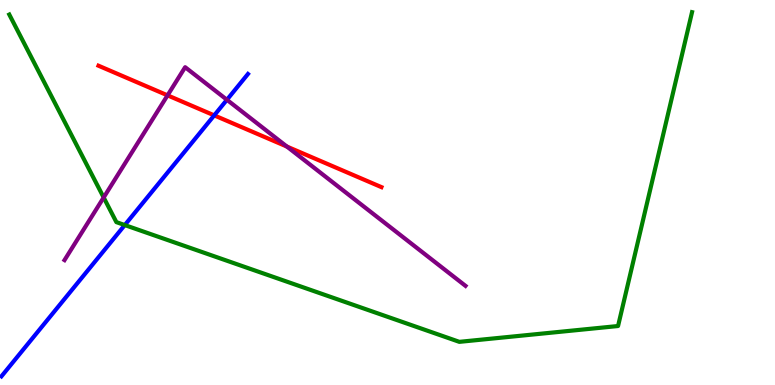[{'lines': ['blue', 'red'], 'intersections': [{'x': 2.76, 'y': 7.0}]}, {'lines': ['green', 'red'], 'intersections': []}, {'lines': ['purple', 'red'], 'intersections': [{'x': 2.16, 'y': 7.52}, {'x': 3.7, 'y': 6.19}]}, {'lines': ['blue', 'green'], 'intersections': [{'x': 1.61, 'y': 4.15}]}, {'lines': ['blue', 'purple'], 'intersections': [{'x': 2.93, 'y': 7.41}]}, {'lines': ['green', 'purple'], 'intersections': [{'x': 1.34, 'y': 4.87}]}]